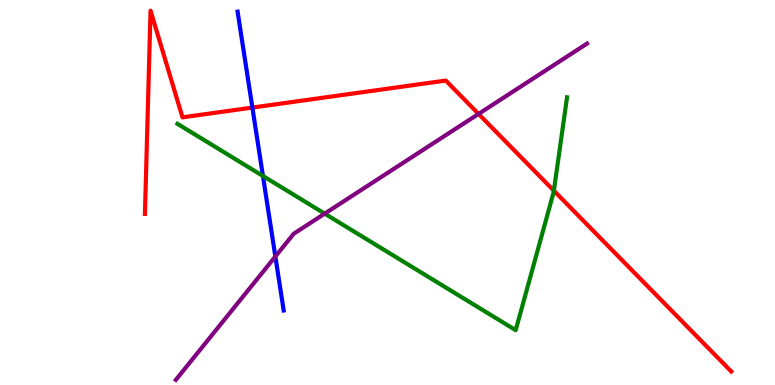[{'lines': ['blue', 'red'], 'intersections': [{'x': 3.26, 'y': 7.21}]}, {'lines': ['green', 'red'], 'intersections': [{'x': 7.15, 'y': 5.05}]}, {'lines': ['purple', 'red'], 'intersections': [{'x': 6.17, 'y': 7.04}]}, {'lines': ['blue', 'green'], 'intersections': [{'x': 3.39, 'y': 5.43}]}, {'lines': ['blue', 'purple'], 'intersections': [{'x': 3.55, 'y': 3.34}]}, {'lines': ['green', 'purple'], 'intersections': [{'x': 4.19, 'y': 4.45}]}]